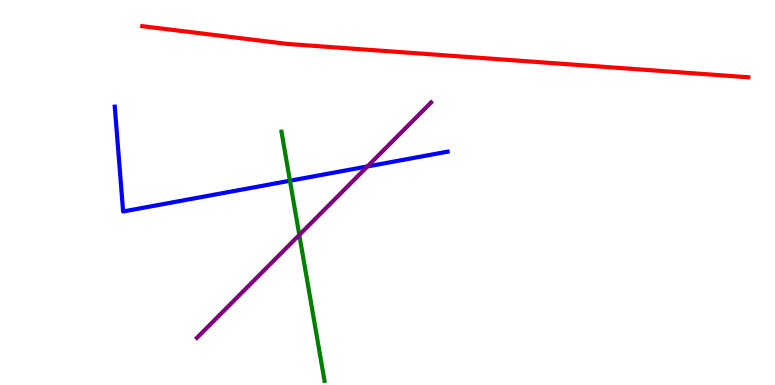[{'lines': ['blue', 'red'], 'intersections': []}, {'lines': ['green', 'red'], 'intersections': []}, {'lines': ['purple', 'red'], 'intersections': []}, {'lines': ['blue', 'green'], 'intersections': [{'x': 3.74, 'y': 5.31}]}, {'lines': ['blue', 'purple'], 'intersections': [{'x': 4.74, 'y': 5.68}]}, {'lines': ['green', 'purple'], 'intersections': [{'x': 3.86, 'y': 3.9}]}]